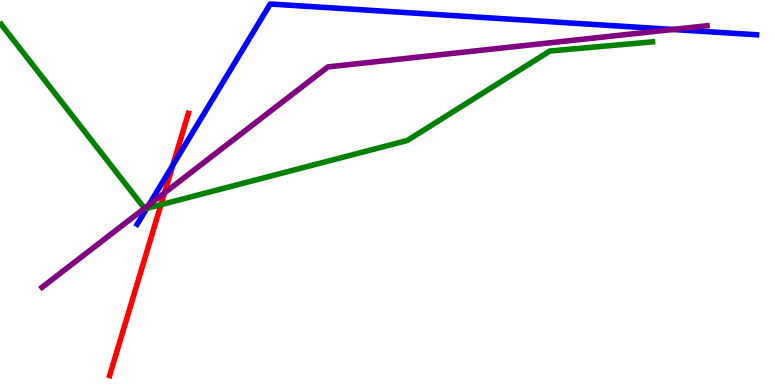[{'lines': ['blue', 'red'], 'intersections': [{'x': 2.23, 'y': 5.71}]}, {'lines': ['green', 'red'], 'intersections': [{'x': 2.08, 'y': 4.68}]}, {'lines': ['purple', 'red'], 'intersections': [{'x': 2.12, 'y': 4.99}]}, {'lines': ['blue', 'green'], 'intersections': [{'x': 1.89, 'y': 4.59}]}, {'lines': ['blue', 'purple'], 'intersections': [{'x': 1.92, 'y': 4.68}, {'x': 8.68, 'y': 9.23}]}, {'lines': ['green', 'purple'], 'intersections': [{'x': 1.86, 'y': 4.59}]}]